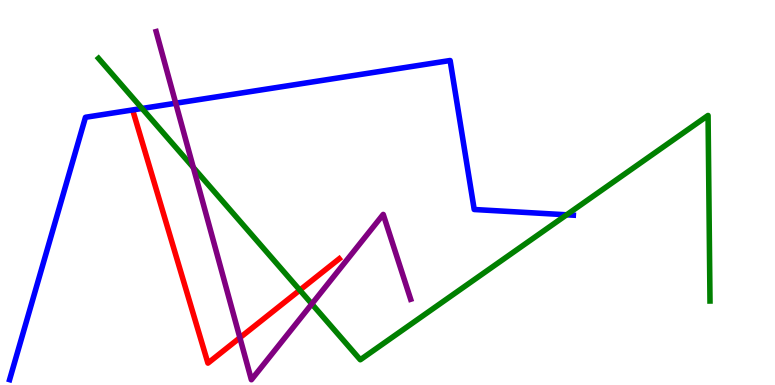[{'lines': ['blue', 'red'], 'intersections': []}, {'lines': ['green', 'red'], 'intersections': [{'x': 3.87, 'y': 2.46}]}, {'lines': ['purple', 'red'], 'intersections': [{'x': 3.1, 'y': 1.23}]}, {'lines': ['blue', 'green'], 'intersections': [{'x': 1.83, 'y': 7.18}, {'x': 7.31, 'y': 4.42}]}, {'lines': ['blue', 'purple'], 'intersections': [{'x': 2.27, 'y': 7.32}]}, {'lines': ['green', 'purple'], 'intersections': [{'x': 2.49, 'y': 5.65}, {'x': 4.02, 'y': 2.11}]}]